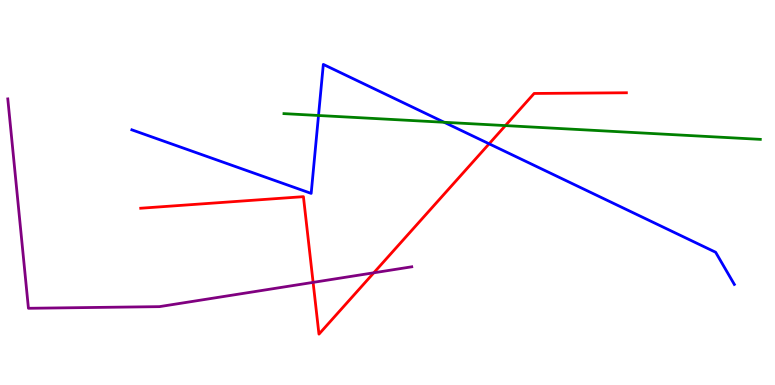[{'lines': ['blue', 'red'], 'intersections': [{'x': 6.31, 'y': 6.26}]}, {'lines': ['green', 'red'], 'intersections': [{'x': 6.52, 'y': 6.74}]}, {'lines': ['purple', 'red'], 'intersections': [{'x': 4.04, 'y': 2.67}, {'x': 4.82, 'y': 2.91}]}, {'lines': ['blue', 'green'], 'intersections': [{'x': 4.11, 'y': 7.0}, {'x': 5.73, 'y': 6.82}]}, {'lines': ['blue', 'purple'], 'intersections': []}, {'lines': ['green', 'purple'], 'intersections': []}]